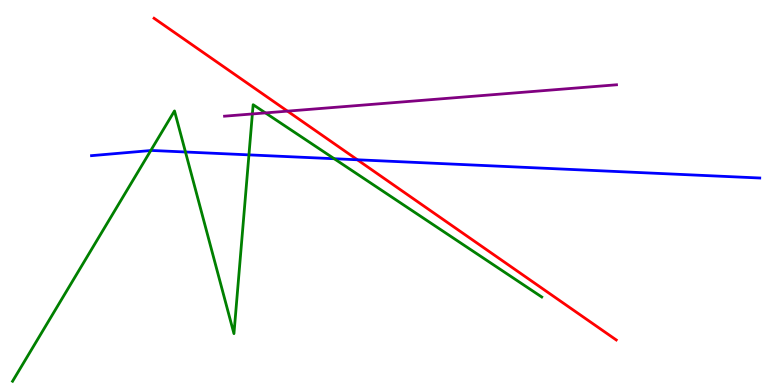[{'lines': ['blue', 'red'], 'intersections': [{'x': 4.61, 'y': 5.85}]}, {'lines': ['green', 'red'], 'intersections': []}, {'lines': ['purple', 'red'], 'intersections': [{'x': 3.71, 'y': 7.11}]}, {'lines': ['blue', 'green'], 'intersections': [{'x': 1.95, 'y': 6.09}, {'x': 2.39, 'y': 6.05}, {'x': 3.21, 'y': 5.98}, {'x': 4.31, 'y': 5.88}]}, {'lines': ['blue', 'purple'], 'intersections': []}, {'lines': ['green', 'purple'], 'intersections': [{'x': 3.26, 'y': 7.04}, {'x': 3.43, 'y': 7.07}]}]